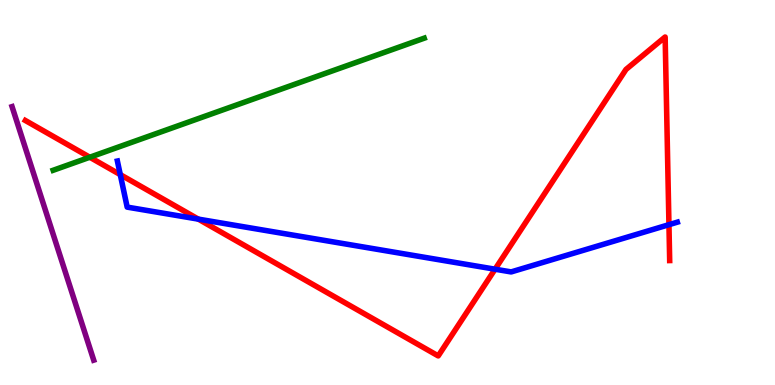[{'lines': ['blue', 'red'], 'intersections': [{'x': 1.55, 'y': 5.46}, {'x': 2.56, 'y': 4.31}, {'x': 6.39, 'y': 3.01}, {'x': 8.63, 'y': 4.16}]}, {'lines': ['green', 'red'], 'intersections': [{'x': 1.16, 'y': 5.92}]}, {'lines': ['purple', 'red'], 'intersections': []}, {'lines': ['blue', 'green'], 'intersections': []}, {'lines': ['blue', 'purple'], 'intersections': []}, {'lines': ['green', 'purple'], 'intersections': []}]